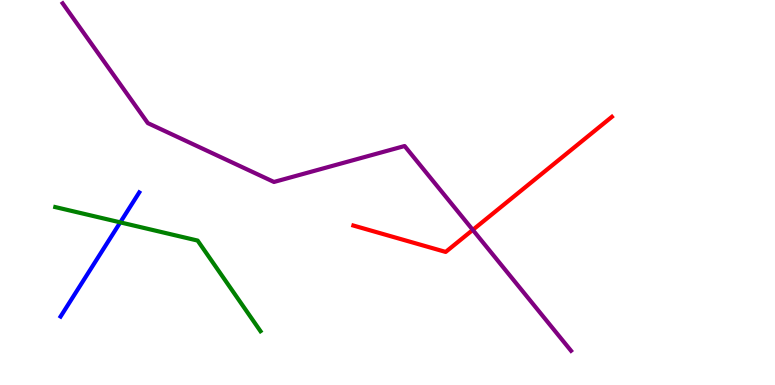[{'lines': ['blue', 'red'], 'intersections': []}, {'lines': ['green', 'red'], 'intersections': []}, {'lines': ['purple', 'red'], 'intersections': [{'x': 6.1, 'y': 4.03}]}, {'lines': ['blue', 'green'], 'intersections': [{'x': 1.55, 'y': 4.22}]}, {'lines': ['blue', 'purple'], 'intersections': []}, {'lines': ['green', 'purple'], 'intersections': []}]